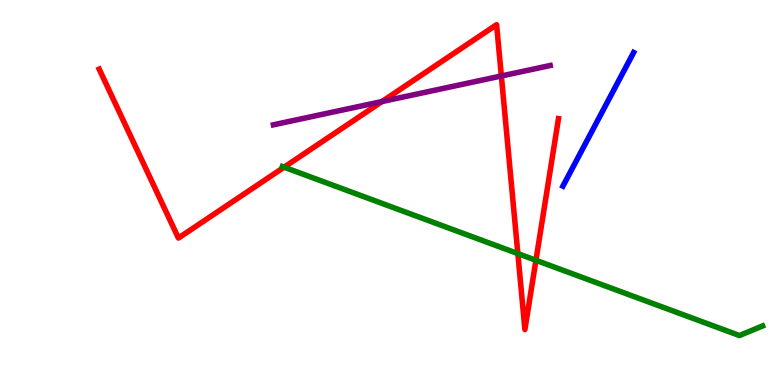[{'lines': ['blue', 'red'], 'intersections': []}, {'lines': ['green', 'red'], 'intersections': [{'x': 3.67, 'y': 5.66}, {'x': 6.68, 'y': 3.41}, {'x': 6.92, 'y': 3.24}]}, {'lines': ['purple', 'red'], 'intersections': [{'x': 4.93, 'y': 7.36}, {'x': 6.47, 'y': 8.03}]}, {'lines': ['blue', 'green'], 'intersections': []}, {'lines': ['blue', 'purple'], 'intersections': []}, {'lines': ['green', 'purple'], 'intersections': []}]